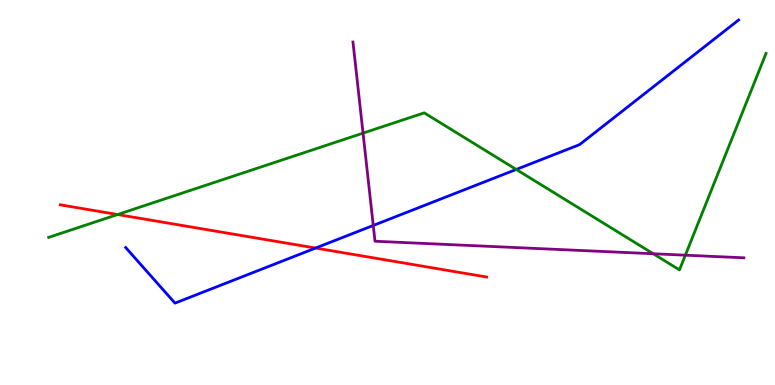[{'lines': ['blue', 'red'], 'intersections': [{'x': 4.07, 'y': 3.56}]}, {'lines': ['green', 'red'], 'intersections': [{'x': 1.52, 'y': 4.43}]}, {'lines': ['purple', 'red'], 'intersections': []}, {'lines': ['blue', 'green'], 'intersections': [{'x': 6.66, 'y': 5.6}]}, {'lines': ['blue', 'purple'], 'intersections': [{'x': 4.82, 'y': 4.14}]}, {'lines': ['green', 'purple'], 'intersections': [{'x': 4.68, 'y': 6.54}, {'x': 8.43, 'y': 3.41}, {'x': 8.84, 'y': 3.37}]}]